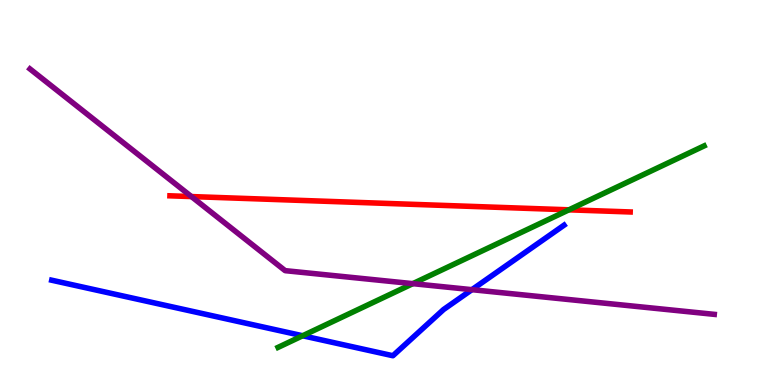[{'lines': ['blue', 'red'], 'intersections': []}, {'lines': ['green', 'red'], 'intersections': [{'x': 7.34, 'y': 4.55}]}, {'lines': ['purple', 'red'], 'intersections': [{'x': 2.47, 'y': 4.89}]}, {'lines': ['blue', 'green'], 'intersections': [{'x': 3.91, 'y': 1.28}]}, {'lines': ['blue', 'purple'], 'intersections': [{'x': 6.09, 'y': 2.48}]}, {'lines': ['green', 'purple'], 'intersections': [{'x': 5.33, 'y': 2.63}]}]